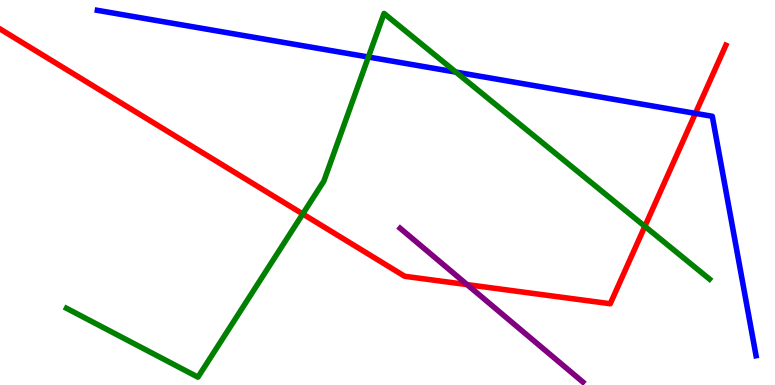[{'lines': ['blue', 'red'], 'intersections': [{'x': 8.97, 'y': 7.06}]}, {'lines': ['green', 'red'], 'intersections': [{'x': 3.91, 'y': 4.44}, {'x': 8.32, 'y': 4.12}]}, {'lines': ['purple', 'red'], 'intersections': [{'x': 6.03, 'y': 2.61}]}, {'lines': ['blue', 'green'], 'intersections': [{'x': 4.75, 'y': 8.52}, {'x': 5.88, 'y': 8.13}]}, {'lines': ['blue', 'purple'], 'intersections': []}, {'lines': ['green', 'purple'], 'intersections': []}]